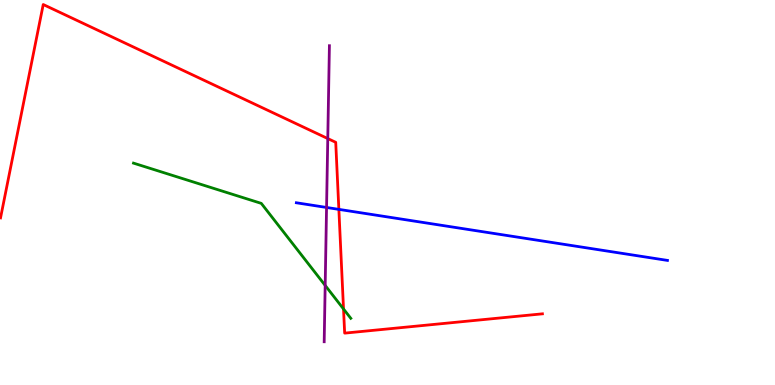[{'lines': ['blue', 'red'], 'intersections': [{'x': 4.37, 'y': 4.56}]}, {'lines': ['green', 'red'], 'intersections': [{'x': 4.43, 'y': 1.97}]}, {'lines': ['purple', 'red'], 'intersections': [{'x': 4.23, 'y': 6.4}]}, {'lines': ['blue', 'green'], 'intersections': []}, {'lines': ['blue', 'purple'], 'intersections': [{'x': 4.21, 'y': 4.61}]}, {'lines': ['green', 'purple'], 'intersections': [{'x': 4.2, 'y': 2.59}]}]